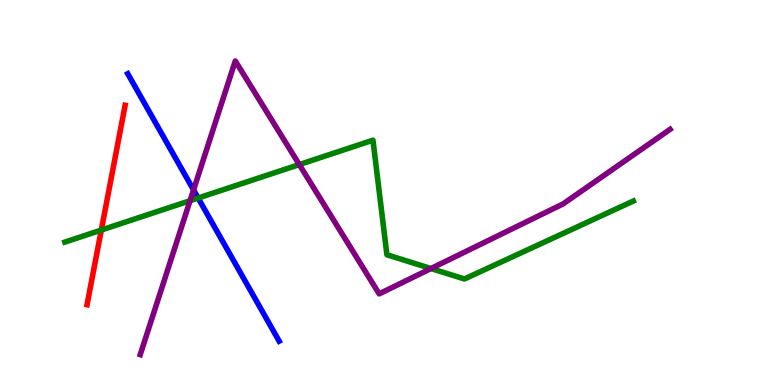[{'lines': ['blue', 'red'], 'intersections': []}, {'lines': ['green', 'red'], 'intersections': [{'x': 1.31, 'y': 4.02}]}, {'lines': ['purple', 'red'], 'intersections': []}, {'lines': ['blue', 'green'], 'intersections': [{'x': 2.56, 'y': 4.86}]}, {'lines': ['blue', 'purple'], 'intersections': [{'x': 2.5, 'y': 5.07}]}, {'lines': ['green', 'purple'], 'intersections': [{'x': 2.45, 'y': 4.79}, {'x': 3.86, 'y': 5.73}, {'x': 5.56, 'y': 3.03}]}]